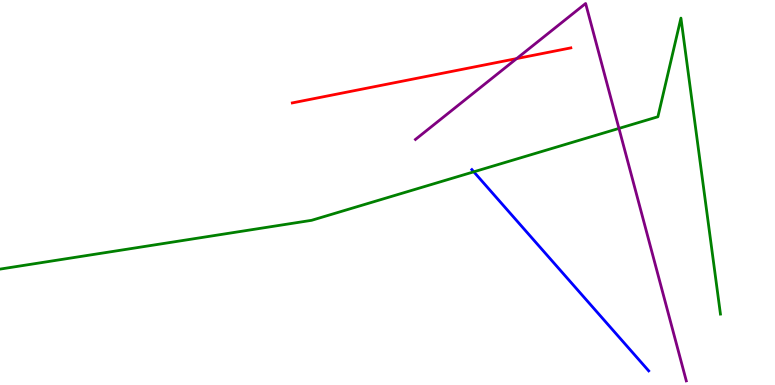[{'lines': ['blue', 'red'], 'intersections': []}, {'lines': ['green', 'red'], 'intersections': []}, {'lines': ['purple', 'red'], 'intersections': [{'x': 6.67, 'y': 8.48}]}, {'lines': ['blue', 'green'], 'intersections': [{'x': 6.11, 'y': 5.54}]}, {'lines': ['blue', 'purple'], 'intersections': []}, {'lines': ['green', 'purple'], 'intersections': [{'x': 7.99, 'y': 6.66}]}]